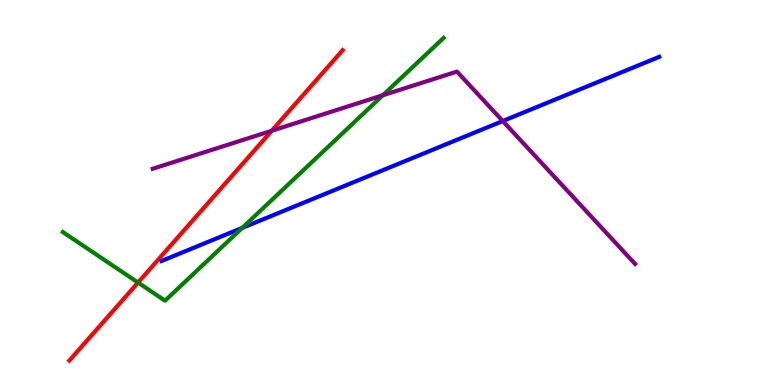[{'lines': ['blue', 'red'], 'intersections': []}, {'lines': ['green', 'red'], 'intersections': [{'x': 1.78, 'y': 2.66}]}, {'lines': ['purple', 'red'], 'intersections': [{'x': 3.51, 'y': 6.6}]}, {'lines': ['blue', 'green'], 'intersections': [{'x': 3.13, 'y': 4.08}]}, {'lines': ['blue', 'purple'], 'intersections': [{'x': 6.49, 'y': 6.86}]}, {'lines': ['green', 'purple'], 'intersections': [{'x': 4.94, 'y': 7.53}]}]